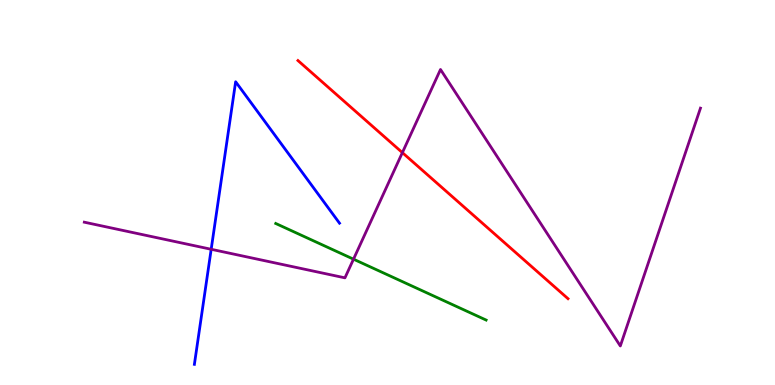[{'lines': ['blue', 'red'], 'intersections': []}, {'lines': ['green', 'red'], 'intersections': []}, {'lines': ['purple', 'red'], 'intersections': [{'x': 5.19, 'y': 6.04}]}, {'lines': ['blue', 'green'], 'intersections': []}, {'lines': ['blue', 'purple'], 'intersections': [{'x': 2.72, 'y': 3.53}]}, {'lines': ['green', 'purple'], 'intersections': [{'x': 4.56, 'y': 3.27}]}]